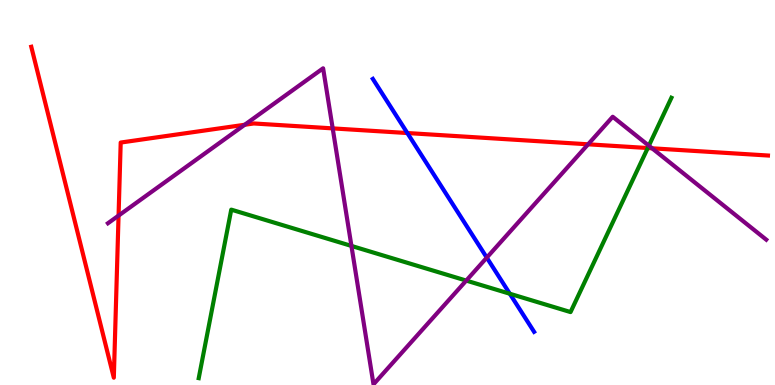[{'lines': ['blue', 'red'], 'intersections': [{'x': 5.26, 'y': 6.54}]}, {'lines': ['green', 'red'], 'intersections': [{'x': 8.36, 'y': 6.16}]}, {'lines': ['purple', 'red'], 'intersections': [{'x': 1.53, 'y': 4.4}, {'x': 3.16, 'y': 6.76}, {'x': 4.29, 'y': 6.67}, {'x': 7.59, 'y': 6.25}, {'x': 8.41, 'y': 6.15}]}, {'lines': ['blue', 'green'], 'intersections': [{'x': 6.58, 'y': 2.37}]}, {'lines': ['blue', 'purple'], 'intersections': [{'x': 6.28, 'y': 3.31}]}, {'lines': ['green', 'purple'], 'intersections': [{'x': 4.53, 'y': 3.61}, {'x': 6.02, 'y': 2.71}, {'x': 8.37, 'y': 6.22}]}]